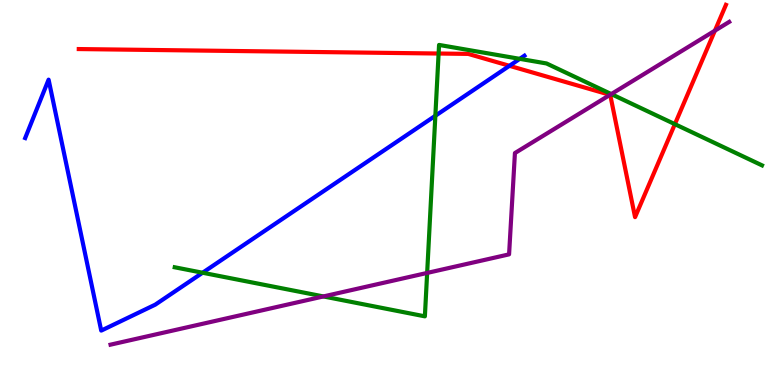[{'lines': ['blue', 'red'], 'intersections': [{'x': 6.57, 'y': 8.29}]}, {'lines': ['green', 'red'], 'intersections': [{'x': 5.66, 'y': 8.61}, {'x': 8.71, 'y': 6.78}]}, {'lines': ['purple', 'red'], 'intersections': [{'x': 7.87, 'y': 7.54}, {'x': 9.22, 'y': 9.2}]}, {'lines': ['blue', 'green'], 'intersections': [{'x': 2.61, 'y': 2.92}, {'x': 5.62, 'y': 6.99}, {'x': 6.71, 'y': 8.47}]}, {'lines': ['blue', 'purple'], 'intersections': []}, {'lines': ['green', 'purple'], 'intersections': [{'x': 4.17, 'y': 2.3}, {'x': 5.51, 'y': 2.91}, {'x': 7.89, 'y': 7.56}]}]